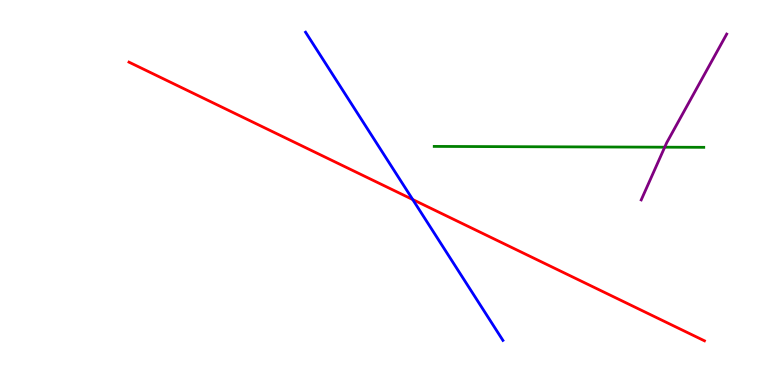[{'lines': ['blue', 'red'], 'intersections': [{'x': 5.33, 'y': 4.82}]}, {'lines': ['green', 'red'], 'intersections': []}, {'lines': ['purple', 'red'], 'intersections': []}, {'lines': ['blue', 'green'], 'intersections': []}, {'lines': ['blue', 'purple'], 'intersections': []}, {'lines': ['green', 'purple'], 'intersections': [{'x': 8.58, 'y': 6.18}]}]